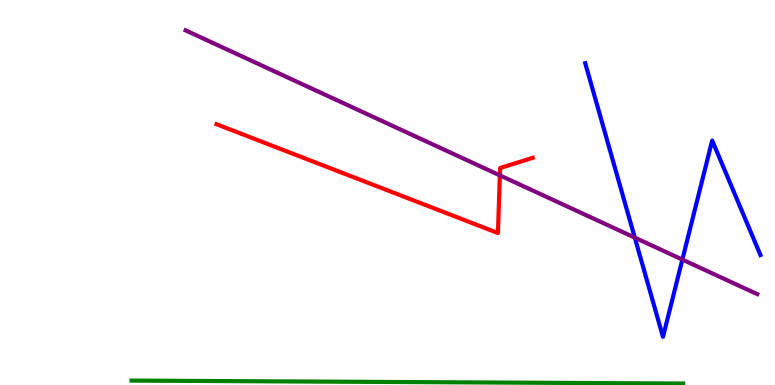[{'lines': ['blue', 'red'], 'intersections': []}, {'lines': ['green', 'red'], 'intersections': []}, {'lines': ['purple', 'red'], 'intersections': [{'x': 6.45, 'y': 5.44}]}, {'lines': ['blue', 'green'], 'intersections': []}, {'lines': ['blue', 'purple'], 'intersections': [{'x': 8.19, 'y': 3.83}, {'x': 8.8, 'y': 3.26}]}, {'lines': ['green', 'purple'], 'intersections': []}]